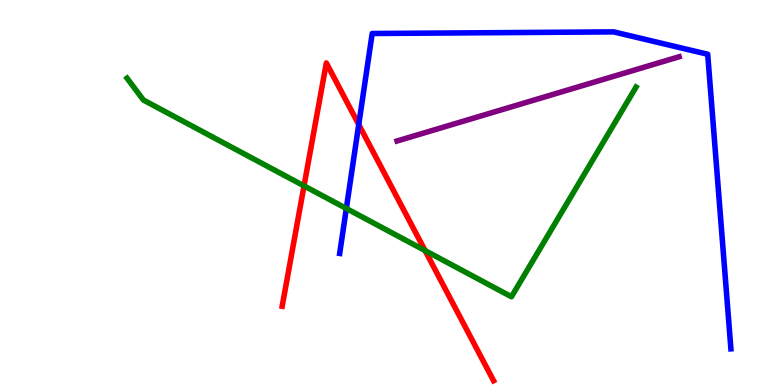[{'lines': ['blue', 'red'], 'intersections': [{'x': 4.63, 'y': 6.77}]}, {'lines': ['green', 'red'], 'intersections': [{'x': 3.92, 'y': 5.17}, {'x': 5.48, 'y': 3.49}]}, {'lines': ['purple', 'red'], 'intersections': []}, {'lines': ['blue', 'green'], 'intersections': [{'x': 4.47, 'y': 4.58}]}, {'lines': ['blue', 'purple'], 'intersections': []}, {'lines': ['green', 'purple'], 'intersections': []}]